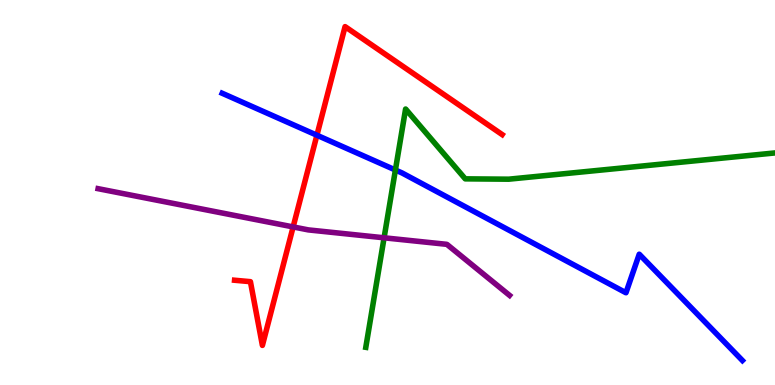[{'lines': ['blue', 'red'], 'intersections': [{'x': 4.09, 'y': 6.49}]}, {'lines': ['green', 'red'], 'intersections': []}, {'lines': ['purple', 'red'], 'intersections': [{'x': 3.78, 'y': 4.11}]}, {'lines': ['blue', 'green'], 'intersections': [{'x': 5.1, 'y': 5.58}]}, {'lines': ['blue', 'purple'], 'intersections': []}, {'lines': ['green', 'purple'], 'intersections': [{'x': 4.96, 'y': 3.82}]}]